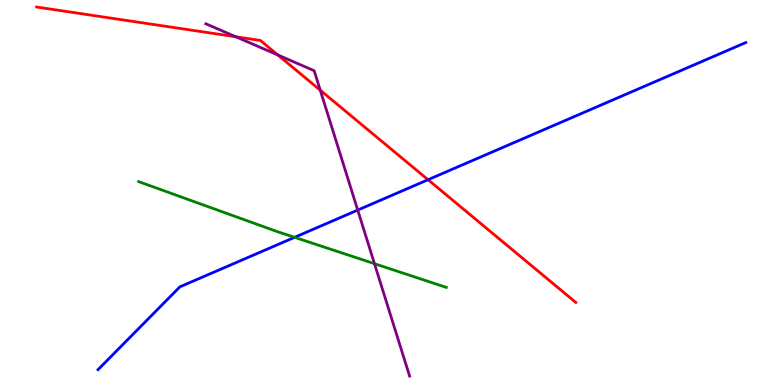[{'lines': ['blue', 'red'], 'intersections': [{'x': 5.52, 'y': 5.33}]}, {'lines': ['green', 'red'], 'intersections': []}, {'lines': ['purple', 'red'], 'intersections': [{'x': 3.04, 'y': 9.04}, {'x': 3.58, 'y': 8.57}, {'x': 4.13, 'y': 7.66}]}, {'lines': ['blue', 'green'], 'intersections': [{'x': 3.8, 'y': 3.84}]}, {'lines': ['blue', 'purple'], 'intersections': [{'x': 4.62, 'y': 4.54}]}, {'lines': ['green', 'purple'], 'intersections': [{'x': 4.83, 'y': 3.15}]}]